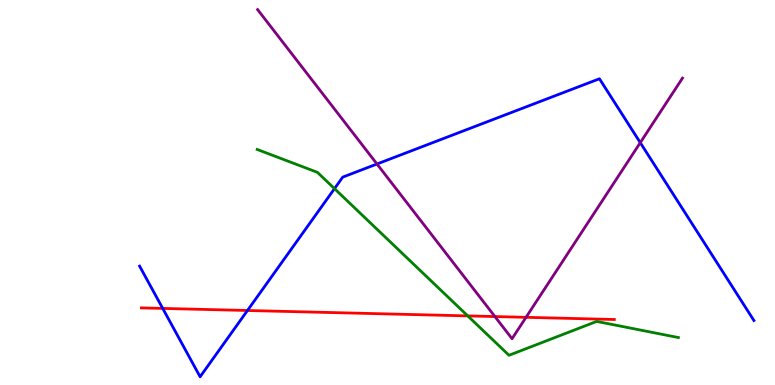[{'lines': ['blue', 'red'], 'intersections': [{'x': 2.1, 'y': 1.99}, {'x': 3.19, 'y': 1.94}]}, {'lines': ['green', 'red'], 'intersections': [{'x': 6.04, 'y': 1.79}]}, {'lines': ['purple', 'red'], 'intersections': [{'x': 6.39, 'y': 1.78}, {'x': 6.79, 'y': 1.76}]}, {'lines': ['blue', 'green'], 'intersections': [{'x': 4.32, 'y': 5.1}]}, {'lines': ['blue', 'purple'], 'intersections': [{'x': 4.86, 'y': 5.74}, {'x': 8.26, 'y': 6.29}]}, {'lines': ['green', 'purple'], 'intersections': []}]